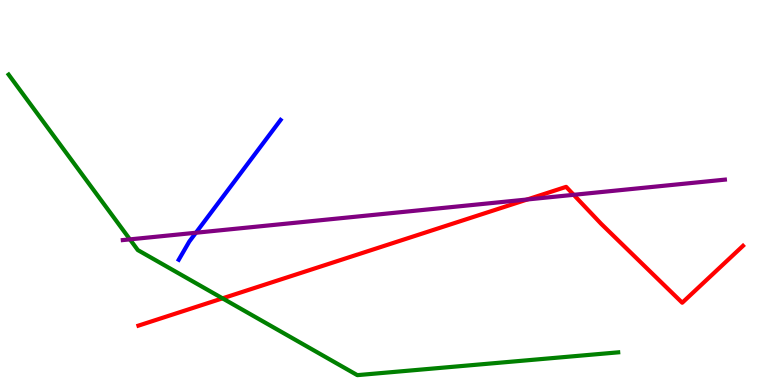[{'lines': ['blue', 'red'], 'intersections': []}, {'lines': ['green', 'red'], 'intersections': [{'x': 2.87, 'y': 2.25}]}, {'lines': ['purple', 'red'], 'intersections': [{'x': 6.8, 'y': 4.82}, {'x': 7.4, 'y': 4.94}]}, {'lines': ['blue', 'green'], 'intersections': []}, {'lines': ['blue', 'purple'], 'intersections': [{'x': 2.53, 'y': 3.95}]}, {'lines': ['green', 'purple'], 'intersections': [{'x': 1.68, 'y': 3.78}]}]